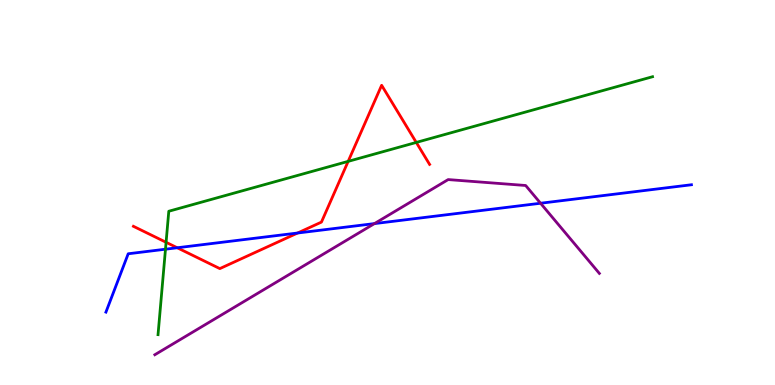[{'lines': ['blue', 'red'], 'intersections': [{'x': 2.29, 'y': 3.56}, {'x': 3.84, 'y': 3.95}]}, {'lines': ['green', 'red'], 'intersections': [{'x': 2.14, 'y': 3.71}, {'x': 4.49, 'y': 5.81}, {'x': 5.37, 'y': 6.3}]}, {'lines': ['purple', 'red'], 'intersections': []}, {'lines': ['blue', 'green'], 'intersections': [{'x': 2.14, 'y': 3.53}]}, {'lines': ['blue', 'purple'], 'intersections': [{'x': 4.83, 'y': 4.19}, {'x': 6.97, 'y': 4.72}]}, {'lines': ['green', 'purple'], 'intersections': []}]